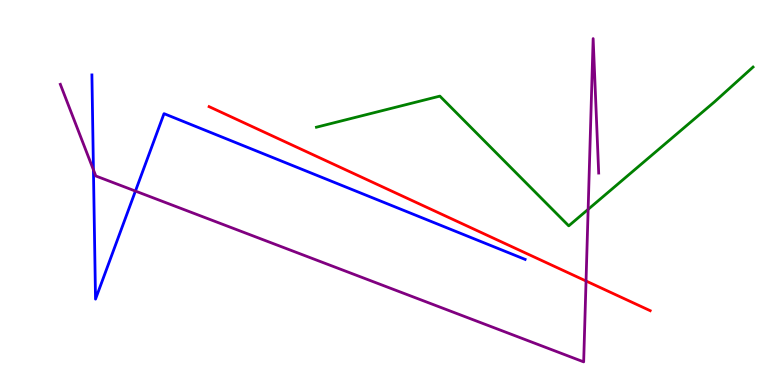[{'lines': ['blue', 'red'], 'intersections': []}, {'lines': ['green', 'red'], 'intersections': []}, {'lines': ['purple', 'red'], 'intersections': [{'x': 7.56, 'y': 2.7}]}, {'lines': ['blue', 'green'], 'intersections': []}, {'lines': ['blue', 'purple'], 'intersections': [{'x': 1.21, 'y': 5.59}, {'x': 1.75, 'y': 5.04}]}, {'lines': ['green', 'purple'], 'intersections': [{'x': 7.59, 'y': 4.56}]}]